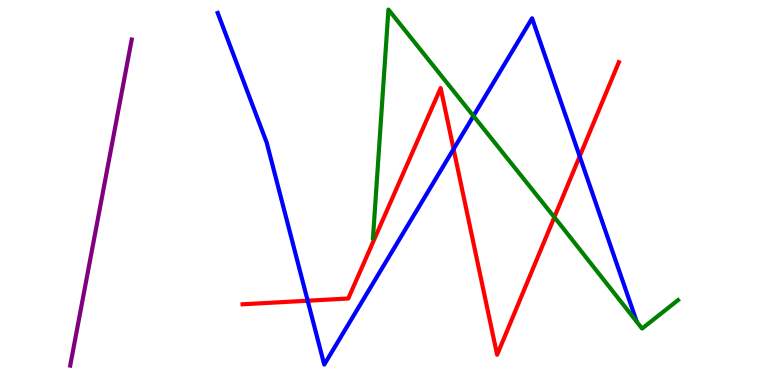[{'lines': ['blue', 'red'], 'intersections': [{'x': 3.97, 'y': 2.19}, {'x': 5.85, 'y': 6.13}, {'x': 7.48, 'y': 5.94}]}, {'lines': ['green', 'red'], 'intersections': [{'x': 7.15, 'y': 4.36}]}, {'lines': ['purple', 'red'], 'intersections': []}, {'lines': ['blue', 'green'], 'intersections': [{'x': 6.11, 'y': 6.99}]}, {'lines': ['blue', 'purple'], 'intersections': []}, {'lines': ['green', 'purple'], 'intersections': []}]